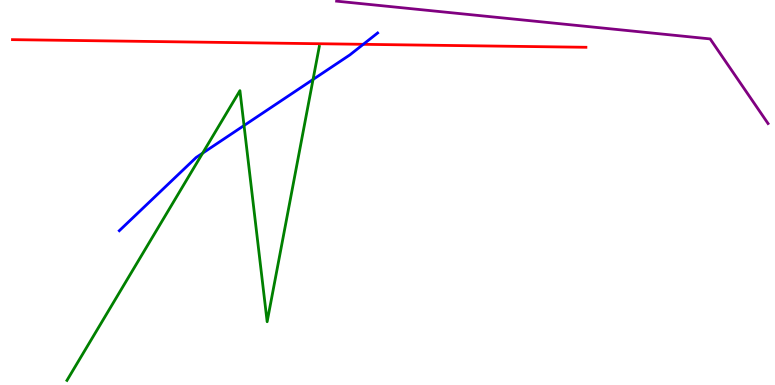[{'lines': ['blue', 'red'], 'intersections': [{'x': 4.69, 'y': 8.85}]}, {'lines': ['green', 'red'], 'intersections': []}, {'lines': ['purple', 'red'], 'intersections': []}, {'lines': ['blue', 'green'], 'intersections': [{'x': 2.61, 'y': 6.02}, {'x': 3.15, 'y': 6.74}, {'x': 4.04, 'y': 7.94}]}, {'lines': ['blue', 'purple'], 'intersections': []}, {'lines': ['green', 'purple'], 'intersections': []}]